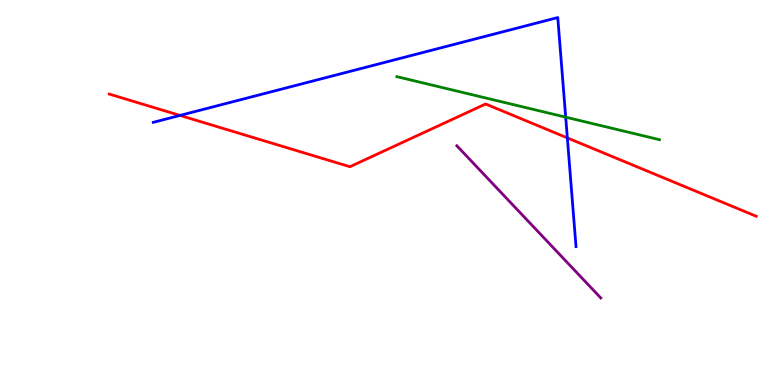[{'lines': ['blue', 'red'], 'intersections': [{'x': 2.32, 'y': 7.0}, {'x': 7.32, 'y': 6.42}]}, {'lines': ['green', 'red'], 'intersections': []}, {'lines': ['purple', 'red'], 'intersections': []}, {'lines': ['blue', 'green'], 'intersections': [{'x': 7.3, 'y': 6.96}]}, {'lines': ['blue', 'purple'], 'intersections': []}, {'lines': ['green', 'purple'], 'intersections': []}]